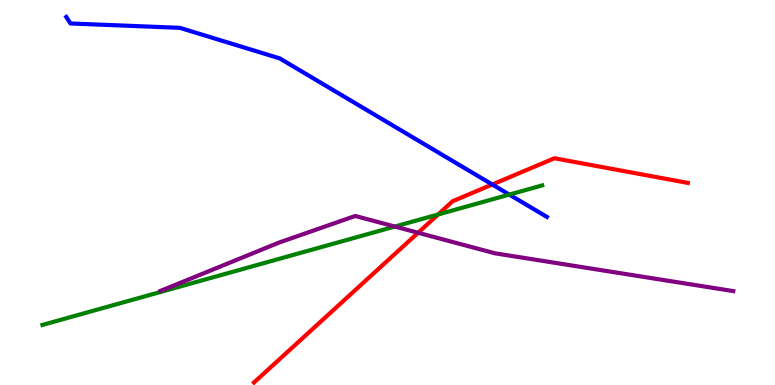[{'lines': ['blue', 'red'], 'intersections': [{'x': 6.35, 'y': 5.21}]}, {'lines': ['green', 'red'], 'intersections': [{'x': 5.65, 'y': 4.43}]}, {'lines': ['purple', 'red'], 'intersections': [{'x': 5.39, 'y': 3.95}]}, {'lines': ['blue', 'green'], 'intersections': [{'x': 6.57, 'y': 4.95}]}, {'lines': ['blue', 'purple'], 'intersections': []}, {'lines': ['green', 'purple'], 'intersections': [{'x': 5.09, 'y': 4.12}]}]